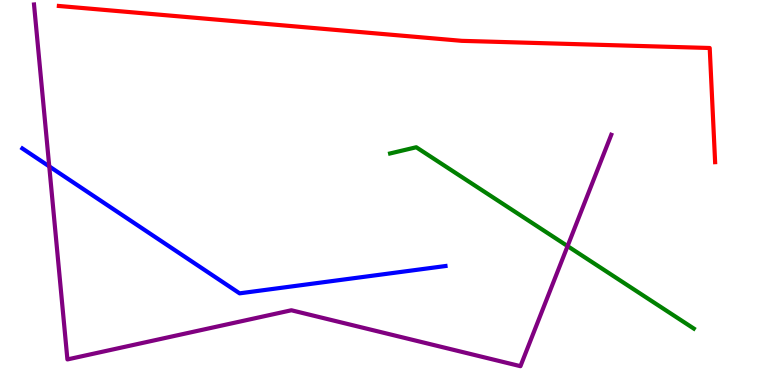[{'lines': ['blue', 'red'], 'intersections': []}, {'lines': ['green', 'red'], 'intersections': []}, {'lines': ['purple', 'red'], 'intersections': []}, {'lines': ['blue', 'green'], 'intersections': []}, {'lines': ['blue', 'purple'], 'intersections': [{'x': 0.635, 'y': 5.68}]}, {'lines': ['green', 'purple'], 'intersections': [{'x': 7.32, 'y': 3.61}]}]